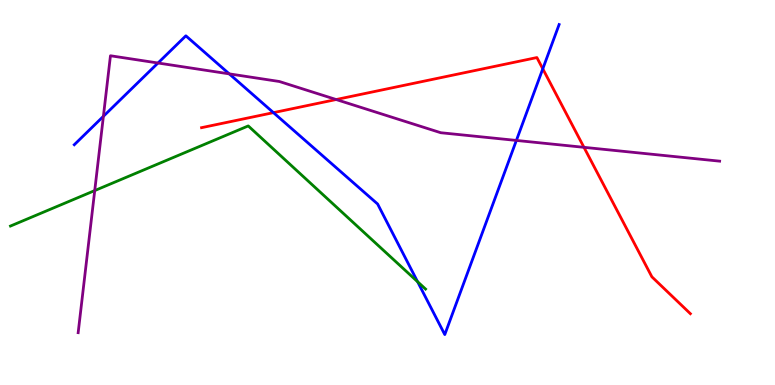[{'lines': ['blue', 'red'], 'intersections': [{'x': 3.53, 'y': 7.07}, {'x': 7.0, 'y': 8.21}]}, {'lines': ['green', 'red'], 'intersections': []}, {'lines': ['purple', 'red'], 'intersections': [{'x': 4.34, 'y': 7.41}, {'x': 7.54, 'y': 6.17}]}, {'lines': ['blue', 'green'], 'intersections': [{'x': 5.39, 'y': 2.68}]}, {'lines': ['blue', 'purple'], 'intersections': [{'x': 1.33, 'y': 6.98}, {'x': 2.04, 'y': 8.36}, {'x': 2.96, 'y': 8.08}, {'x': 6.66, 'y': 6.35}]}, {'lines': ['green', 'purple'], 'intersections': [{'x': 1.22, 'y': 5.05}]}]